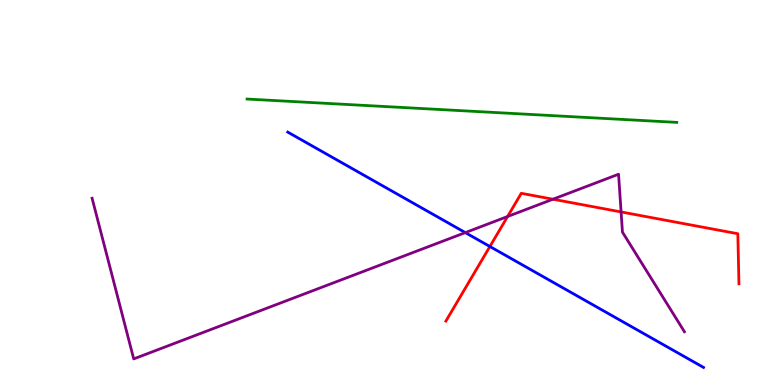[{'lines': ['blue', 'red'], 'intersections': [{'x': 6.32, 'y': 3.6}]}, {'lines': ['green', 'red'], 'intersections': []}, {'lines': ['purple', 'red'], 'intersections': [{'x': 6.55, 'y': 4.38}, {'x': 7.14, 'y': 4.83}, {'x': 8.01, 'y': 4.5}]}, {'lines': ['blue', 'green'], 'intersections': []}, {'lines': ['blue', 'purple'], 'intersections': [{'x': 6.0, 'y': 3.96}]}, {'lines': ['green', 'purple'], 'intersections': []}]